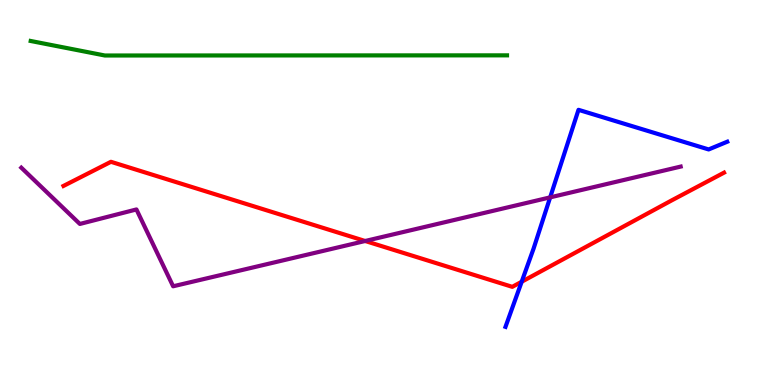[{'lines': ['blue', 'red'], 'intersections': [{'x': 6.73, 'y': 2.68}]}, {'lines': ['green', 'red'], 'intersections': []}, {'lines': ['purple', 'red'], 'intersections': [{'x': 4.71, 'y': 3.74}]}, {'lines': ['blue', 'green'], 'intersections': []}, {'lines': ['blue', 'purple'], 'intersections': [{'x': 7.1, 'y': 4.87}]}, {'lines': ['green', 'purple'], 'intersections': []}]